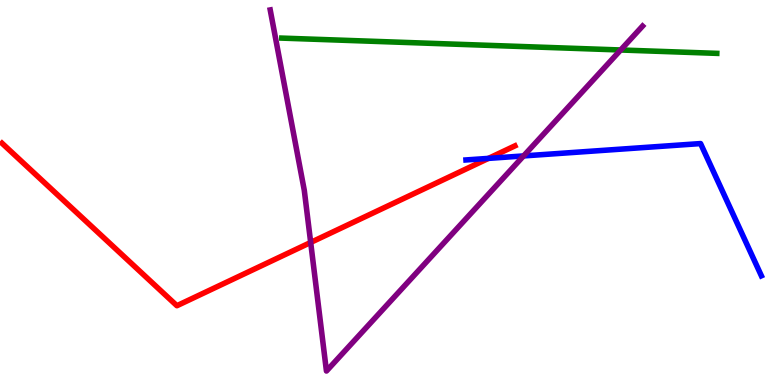[{'lines': ['blue', 'red'], 'intersections': [{'x': 6.3, 'y': 5.89}]}, {'lines': ['green', 'red'], 'intersections': []}, {'lines': ['purple', 'red'], 'intersections': [{'x': 4.01, 'y': 3.7}]}, {'lines': ['blue', 'green'], 'intersections': []}, {'lines': ['blue', 'purple'], 'intersections': [{'x': 6.76, 'y': 5.95}]}, {'lines': ['green', 'purple'], 'intersections': [{'x': 8.01, 'y': 8.7}]}]